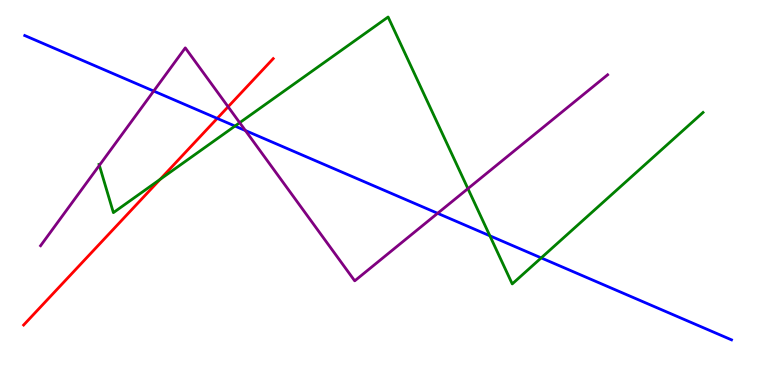[{'lines': ['blue', 'red'], 'intersections': [{'x': 2.8, 'y': 6.92}]}, {'lines': ['green', 'red'], 'intersections': [{'x': 2.07, 'y': 5.34}]}, {'lines': ['purple', 'red'], 'intersections': [{'x': 2.94, 'y': 7.23}]}, {'lines': ['blue', 'green'], 'intersections': [{'x': 3.03, 'y': 6.73}, {'x': 6.32, 'y': 3.88}, {'x': 6.98, 'y': 3.3}]}, {'lines': ['blue', 'purple'], 'intersections': [{'x': 1.98, 'y': 7.63}, {'x': 3.17, 'y': 6.61}, {'x': 5.65, 'y': 4.46}]}, {'lines': ['green', 'purple'], 'intersections': [{'x': 1.28, 'y': 5.7}, {'x': 3.09, 'y': 6.81}, {'x': 6.04, 'y': 5.1}]}]